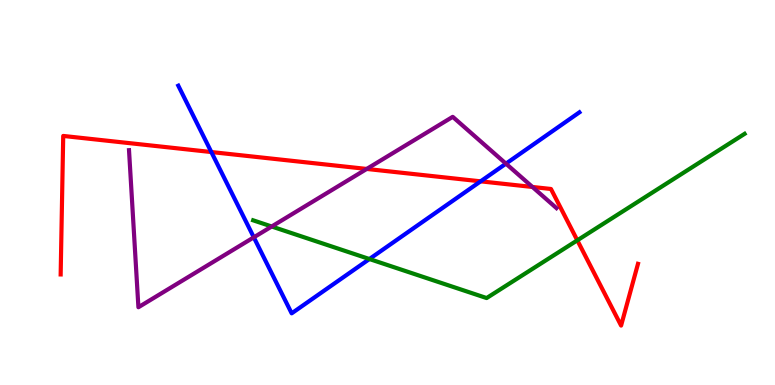[{'lines': ['blue', 'red'], 'intersections': [{'x': 2.73, 'y': 6.05}, {'x': 6.2, 'y': 5.29}]}, {'lines': ['green', 'red'], 'intersections': [{'x': 7.45, 'y': 3.76}]}, {'lines': ['purple', 'red'], 'intersections': [{'x': 4.73, 'y': 5.61}, {'x': 6.87, 'y': 5.14}]}, {'lines': ['blue', 'green'], 'intersections': [{'x': 4.77, 'y': 3.27}]}, {'lines': ['blue', 'purple'], 'intersections': [{'x': 3.28, 'y': 3.84}, {'x': 6.53, 'y': 5.75}]}, {'lines': ['green', 'purple'], 'intersections': [{'x': 3.51, 'y': 4.12}]}]